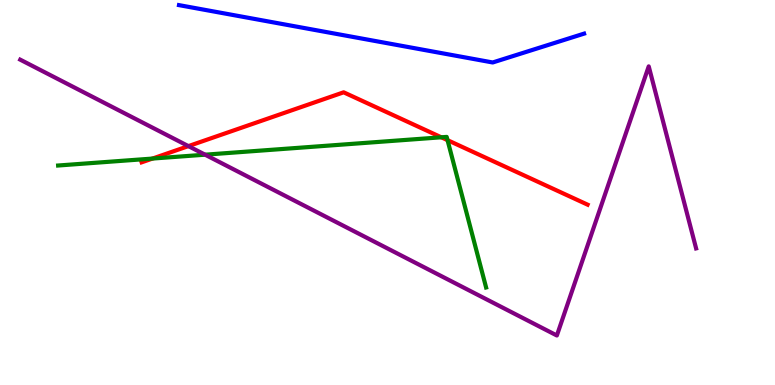[{'lines': ['blue', 'red'], 'intersections': []}, {'lines': ['green', 'red'], 'intersections': [{'x': 1.97, 'y': 5.88}, {'x': 5.69, 'y': 6.43}, {'x': 5.77, 'y': 6.36}]}, {'lines': ['purple', 'red'], 'intersections': [{'x': 2.43, 'y': 6.2}]}, {'lines': ['blue', 'green'], 'intersections': []}, {'lines': ['blue', 'purple'], 'intersections': []}, {'lines': ['green', 'purple'], 'intersections': [{'x': 2.65, 'y': 5.98}]}]